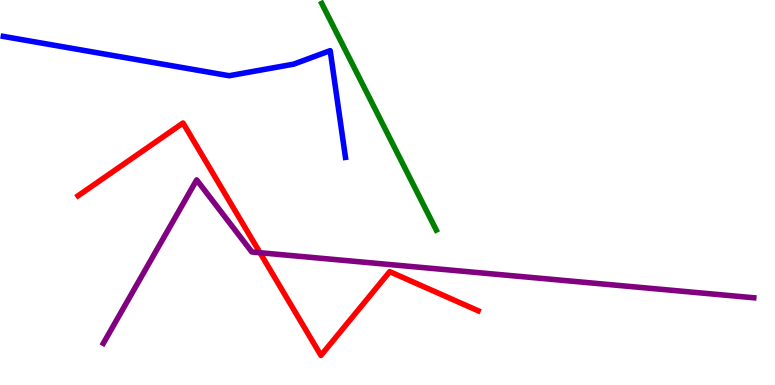[{'lines': ['blue', 'red'], 'intersections': []}, {'lines': ['green', 'red'], 'intersections': []}, {'lines': ['purple', 'red'], 'intersections': [{'x': 3.35, 'y': 3.44}]}, {'lines': ['blue', 'green'], 'intersections': []}, {'lines': ['blue', 'purple'], 'intersections': []}, {'lines': ['green', 'purple'], 'intersections': []}]